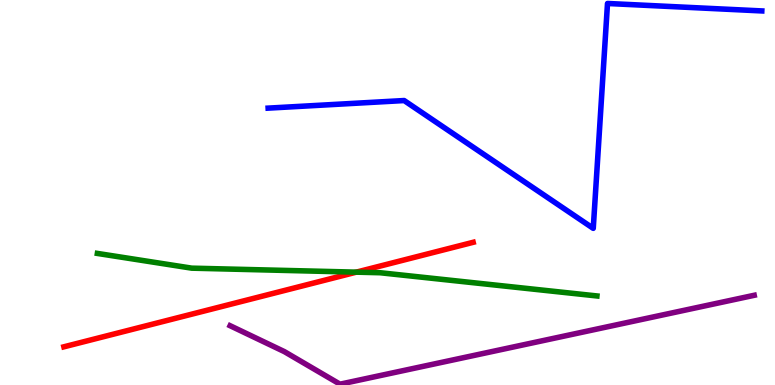[{'lines': ['blue', 'red'], 'intersections': []}, {'lines': ['green', 'red'], 'intersections': [{'x': 4.6, 'y': 2.93}]}, {'lines': ['purple', 'red'], 'intersections': []}, {'lines': ['blue', 'green'], 'intersections': []}, {'lines': ['blue', 'purple'], 'intersections': []}, {'lines': ['green', 'purple'], 'intersections': []}]